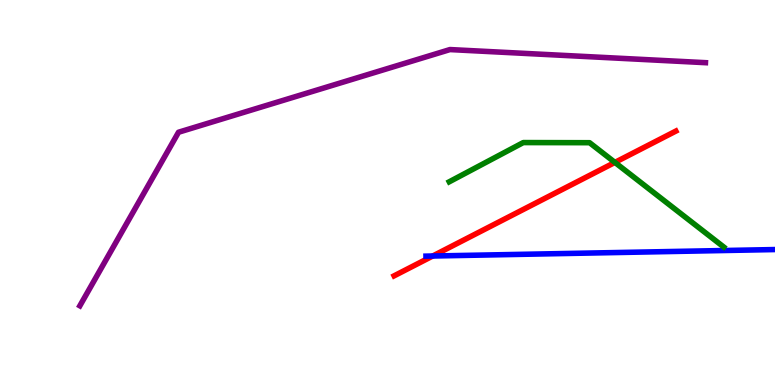[{'lines': ['blue', 'red'], 'intersections': [{'x': 5.58, 'y': 3.35}]}, {'lines': ['green', 'red'], 'intersections': [{'x': 7.93, 'y': 5.78}]}, {'lines': ['purple', 'red'], 'intersections': []}, {'lines': ['blue', 'green'], 'intersections': []}, {'lines': ['blue', 'purple'], 'intersections': []}, {'lines': ['green', 'purple'], 'intersections': []}]